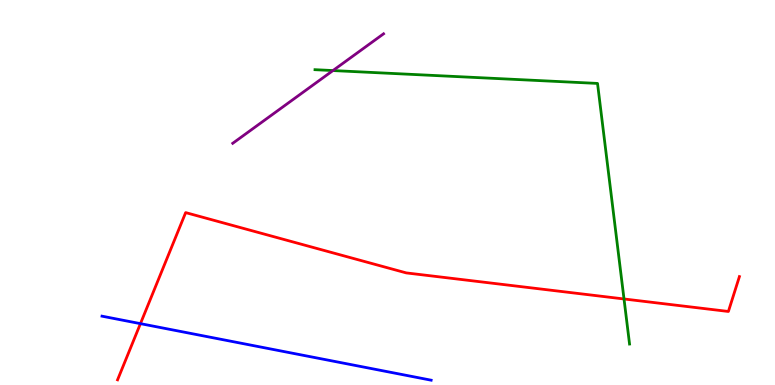[{'lines': ['blue', 'red'], 'intersections': [{'x': 1.81, 'y': 1.59}]}, {'lines': ['green', 'red'], 'intersections': [{'x': 8.05, 'y': 2.23}]}, {'lines': ['purple', 'red'], 'intersections': []}, {'lines': ['blue', 'green'], 'intersections': []}, {'lines': ['blue', 'purple'], 'intersections': []}, {'lines': ['green', 'purple'], 'intersections': [{'x': 4.3, 'y': 8.17}]}]